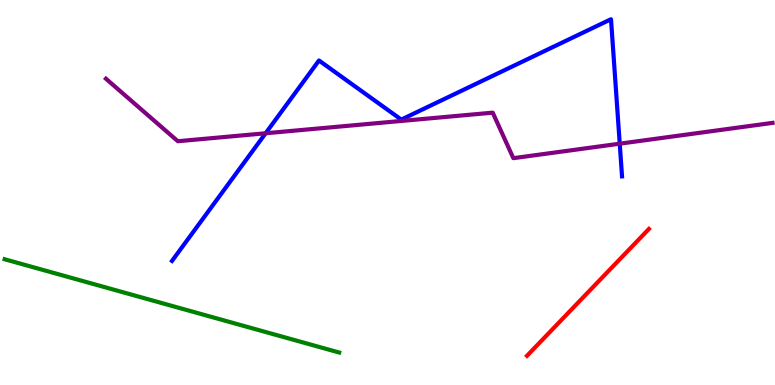[{'lines': ['blue', 'red'], 'intersections': []}, {'lines': ['green', 'red'], 'intersections': []}, {'lines': ['purple', 'red'], 'intersections': []}, {'lines': ['blue', 'green'], 'intersections': []}, {'lines': ['blue', 'purple'], 'intersections': [{'x': 3.43, 'y': 6.54}, {'x': 8.0, 'y': 6.27}]}, {'lines': ['green', 'purple'], 'intersections': []}]